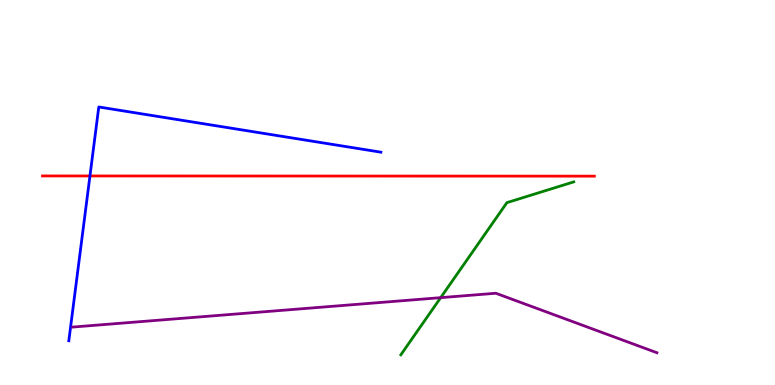[{'lines': ['blue', 'red'], 'intersections': [{'x': 1.16, 'y': 5.43}]}, {'lines': ['green', 'red'], 'intersections': []}, {'lines': ['purple', 'red'], 'intersections': []}, {'lines': ['blue', 'green'], 'intersections': []}, {'lines': ['blue', 'purple'], 'intersections': []}, {'lines': ['green', 'purple'], 'intersections': [{'x': 5.69, 'y': 2.27}]}]